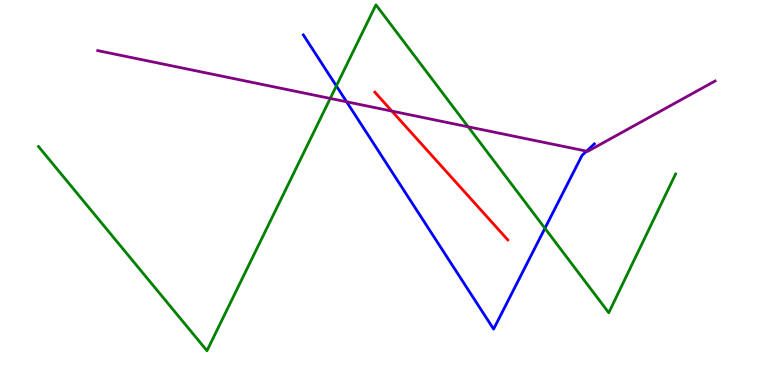[{'lines': ['blue', 'red'], 'intersections': []}, {'lines': ['green', 'red'], 'intersections': []}, {'lines': ['purple', 'red'], 'intersections': [{'x': 5.06, 'y': 7.11}]}, {'lines': ['blue', 'green'], 'intersections': [{'x': 4.34, 'y': 7.77}, {'x': 7.03, 'y': 4.07}]}, {'lines': ['blue', 'purple'], 'intersections': [{'x': 4.47, 'y': 7.36}, {'x': 7.57, 'y': 6.07}]}, {'lines': ['green', 'purple'], 'intersections': [{'x': 4.26, 'y': 7.44}, {'x': 6.04, 'y': 6.71}]}]